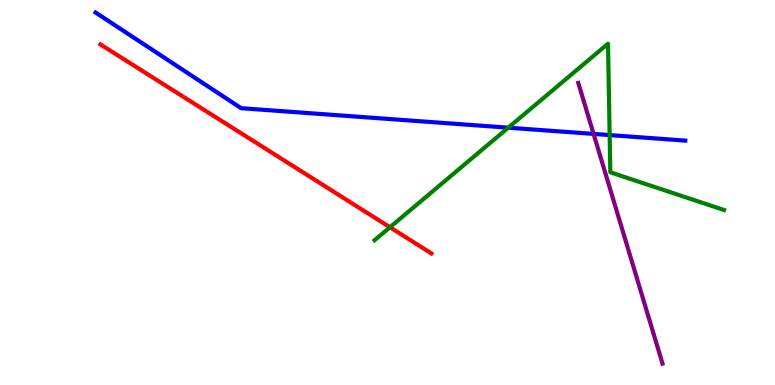[{'lines': ['blue', 'red'], 'intersections': []}, {'lines': ['green', 'red'], 'intersections': [{'x': 5.03, 'y': 4.1}]}, {'lines': ['purple', 'red'], 'intersections': []}, {'lines': ['blue', 'green'], 'intersections': [{'x': 6.56, 'y': 6.68}, {'x': 7.87, 'y': 6.49}]}, {'lines': ['blue', 'purple'], 'intersections': [{'x': 7.66, 'y': 6.52}]}, {'lines': ['green', 'purple'], 'intersections': []}]